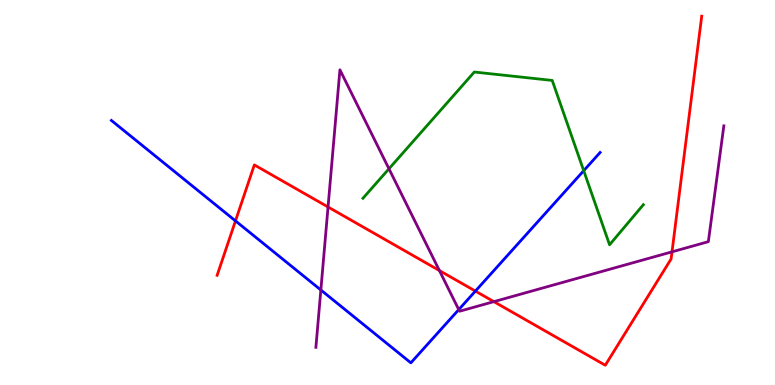[{'lines': ['blue', 'red'], 'intersections': [{'x': 3.04, 'y': 4.26}, {'x': 6.13, 'y': 2.44}]}, {'lines': ['green', 'red'], 'intersections': []}, {'lines': ['purple', 'red'], 'intersections': [{'x': 4.23, 'y': 4.62}, {'x': 5.67, 'y': 2.97}, {'x': 6.37, 'y': 2.16}, {'x': 8.67, 'y': 3.46}]}, {'lines': ['blue', 'green'], 'intersections': [{'x': 7.53, 'y': 5.57}]}, {'lines': ['blue', 'purple'], 'intersections': [{'x': 4.14, 'y': 2.47}, {'x': 5.92, 'y': 1.96}]}, {'lines': ['green', 'purple'], 'intersections': [{'x': 5.02, 'y': 5.62}]}]